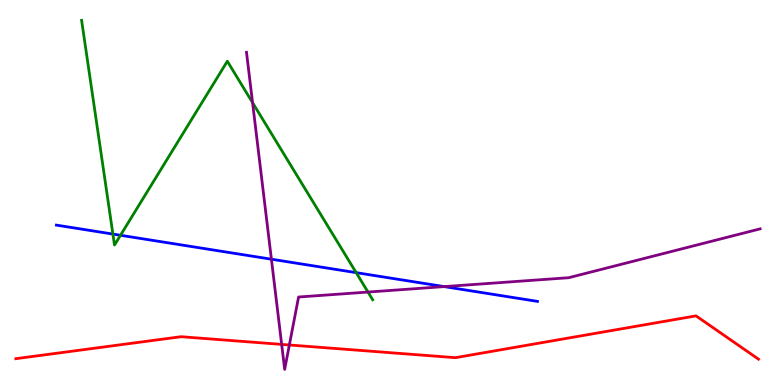[{'lines': ['blue', 'red'], 'intersections': []}, {'lines': ['green', 'red'], 'intersections': []}, {'lines': ['purple', 'red'], 'intersections': [{'x': 3.63, 'y': 1.05}, {'x': 3.73, 'y': 1.04}]}, {'lines': ['blue', 'green'], 'intersections': [{'x': 1.46, 'y': 3.92}, {'x': 1.55, 'y': 3.89}, {'x': 4.6, 'y': 2.92}]}, {'lines': ['blue', 'purple'], 'intersections': [{'x': 3.5, 'y': 3.27}, {'x': 5.73, 'y': 2.56}]}, {'lines': ['green', 'purple'], 'intersections': [{'x': 3.26, 'y': 7.33}, {'x': 4.75, 'y': 2.41}]}]